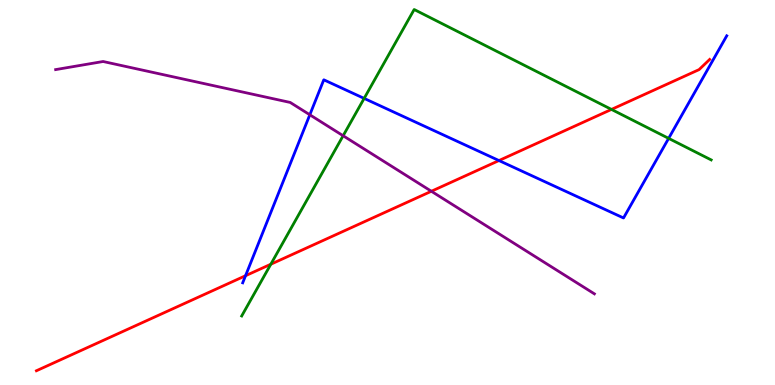[{'lines': ['blue', 'red'], 'intersections': [{'x': 3.17, 'y': 2.84}, {'x': 6.44, 'y': 5.83}]}, {'lines': ['green', 'red'], 'intersections': [{'x': 3.49, 'y': 3.14}, {'x': 7.89, 'y': 7.16}]}, {'lines': ['purple', 'red'], 'intersections': [{'x': 5.57, 'y': 5.03}]}, {'lines': ['blue', 'green'], 'intersections': [{'x': 4.7, 'y': 7.44}, {'x': 8.63, 'y': 6.41}]}, {'lines': ['blue', 'purple'], 'intersections': [{'x': 4.0, 'y': 7.02}]}, {'lines': ['green', 'purple'], 'intersections': [{'x': 4.43, 'y': 6.47}]}]